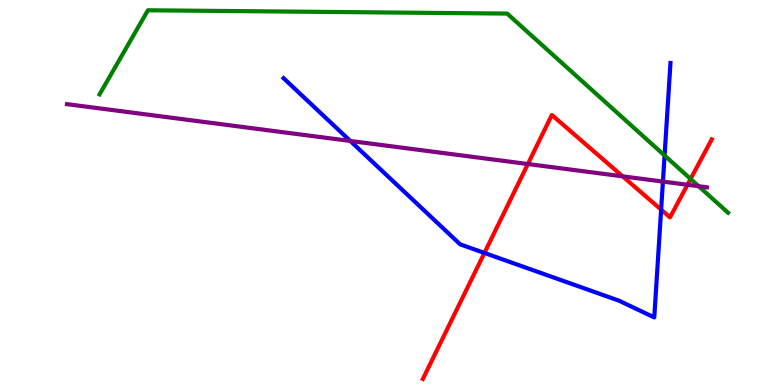[{'lines': ['blue', 'red'], 'intersections': [{'x': 6.25, 'y': 3.43}, {'x': 8.53, 'y': 4.55}]}, {'lines': ['green', 'red'], 'intersections': [{'x': 8.91, 'y': 5.35}]}, {'lines': ['purple', 'red'], 'intersections': [{'x': 6.81, 'y': 5.74}, {'x': 8.03, 'y': 5.42}, {'x': 8.87, 'y': 5.2}]}, {'lines': ['blue', 'green'], 'intersections': [{'x': 8.58, 'y': 5.96}]}, {'lines': ['blue', 'purple'], 'intersections': [{'x': 4.52, 'y': 6.34}, {'x': 8.55, 'y': 5.28}]}, {'lines': ['green', 'purple'], 'intersections': [{'x': 9.02, 'y': 5.16}]}]